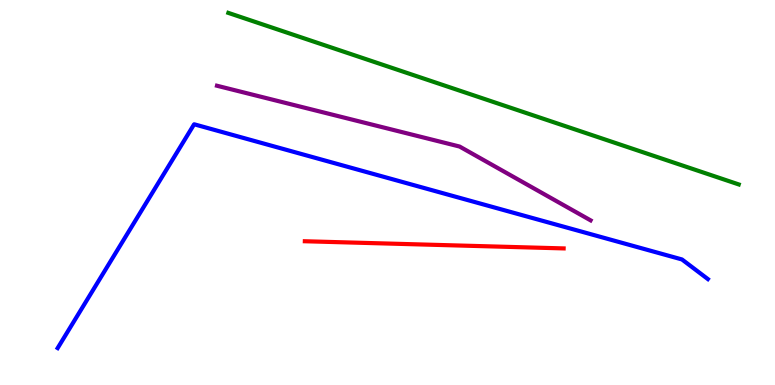[{'lines': ['blue', 'red'], 'intersections': []}, {'lines': ['green', 'red'], 'intersections': []}, {'lines': ['purple', 'red'], 'intersections': []}, {'lines': ['blue', 'green'], 'intersections': []}, {'lines': ['blue', 'purple'], 'intersections': []}, {'lines': ['green', 'purple'], 'intersections': []}]